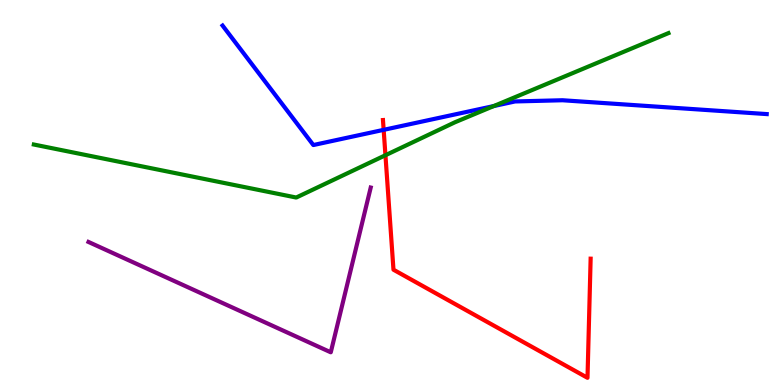[{'lines': ['blue', 'red'], 'intersections': [{'x': 4.95, 'y': 6.63}]}, {'lines': ['green', 'red'], 'intersections': [{'x': 4.97, 'y': 5.97}]}, {'lines': ['purple', 'red'], 'intersections': []}, {'lines': ['blue', 'green'], 'intersections': [{'x': 6.37, 'y': 7.25}]}, {'lines': ['blue', 'purple'], 'intersections': []}, {'lines': ['green', 'purple'], 'intersections': []}]